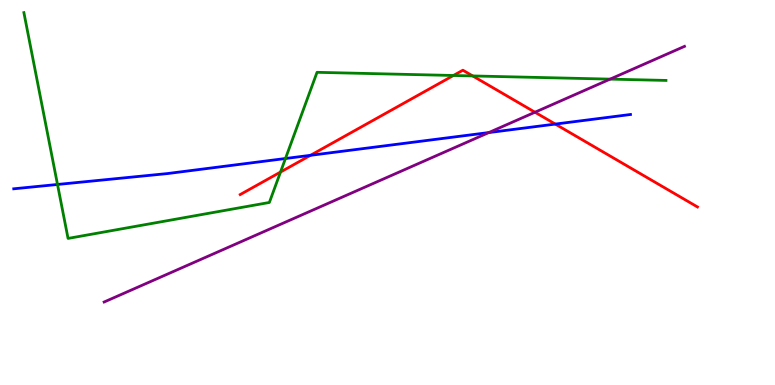[{'lines': ['blue', 'red'], 'intersections': [{'x': 4.01, 'y': 5.97}, {'x': 7.17, 'y': 6.78}]}, {'lines': ['green', 'red'], 'intersections': [{'x': 3.62, 'y': 5.53}, {'x': 5.85, 'y': 8.04}, {'x': 6.1, 'y': 8.03}]}, {'lines': ['purple', 'red'], 'intersections': [{'x': 6.9, 'y': 7.08}]}, {'lines': ['blue', 'green'], 'intersections': [{'x': 0.742, 'y': 5.21}, {'x': 3.68, 'y': 5.88}]}, {'lines': ['blue', 'purple'], 'intersections': [{'x': 6.31, 'y': 6.56}]}, {'lines': ['green', 'purple'], 'intersections': [{'x': 7.87, 'y': 7.94}]}]